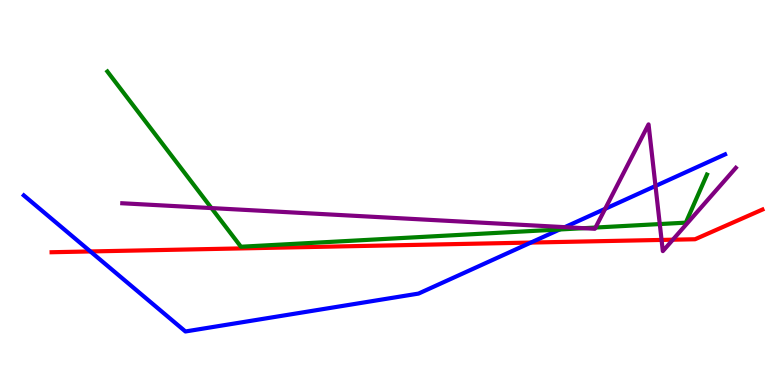[{'lines': ['blue', 'red'], 'intersections': [{'x': 1.17, 'y': 3.47}, {'x': 6.85, 'y': 3.7}]}, {'lines': ['green', 'red'], 'intersections': []}, {'lines': ['purple', 'red'], 'intersections': [{'x': 8.54, 'y': 3.77}, {'x': 8.68, 'y': 3.77}]}, {'lines': ['blue', 'green'], 'intersections': [{'x': 7.22, 'y': 4.04}]}, {'lines': ['blue', 'purple'], 'intersections': [{'x': 7.29, 'y': 4.1}, {'x': 7.81, 'y': 4.58}, {'x': 8.46, 'y': 5.17}]}, {'lines': ['green', 'purple'], 'intersections': [{'x': 2.73, 'y': 4.6}, {'x': 7.53, 'y': 4.07}, {'x': 7.68, 'y': 4.09}, {'x': 8.51, 'y': 4.18}]}]